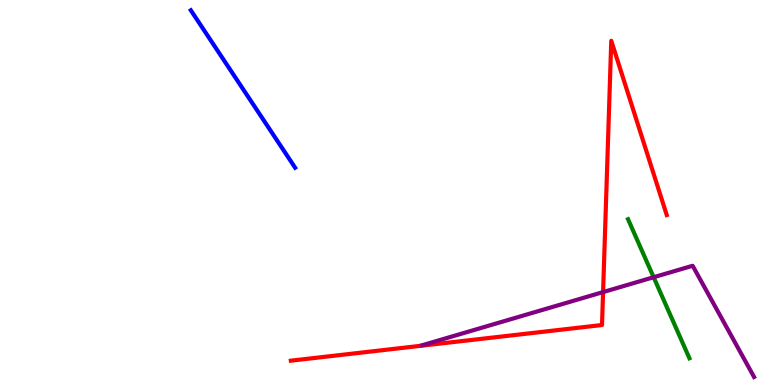[{'lines': ['blue', 'red'], 'intersections': []}, {'lines': ['green', 'red'], 'intersections': []}, {'lines': ['purple', 'red'], 'intersections': [{'x': 7.78, 'y': 2.41}]}, {'lines': ['blue', 'green'], 'intersections': []}, {'lines': ['blue', 'purple'], 'intersections': []}, {'lines': ['green', 'purple'], 'intersections': [{'x': 8.43, 'y': 2.8}]}]